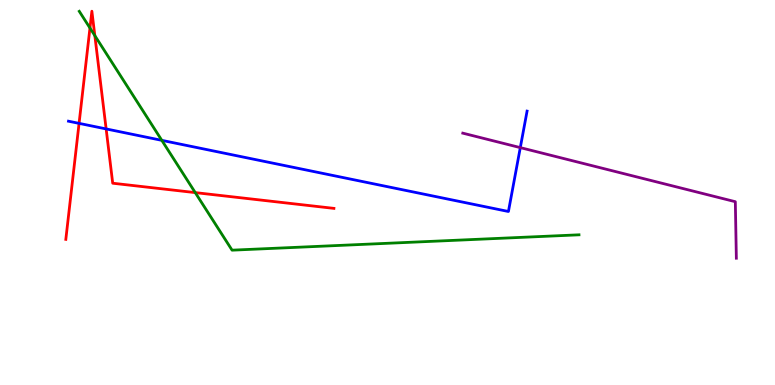[{'lines': ['blue', 'red'], 'intersections': [{'x': 1.02, 'y': 6.8}, {'x': 1.37, 'y': 6.65}]}, {'lines': ['green', 'red'], 'intersections': [{'x': 1.16, 'y': 9.27}, {'x': 1.22, 'y': 9.07}, {'x': 2.52, 'y': 5.0}]}, {'lines': ['purple', 'red'], 'intersections': []}, {'lines': ['blue', 'green'], 'intersections': [{'x': 2.09, 'y': 6.35}]}, {'lines': ['blue', 'purple'], 'intersections': [{'x': 6.71, 'y': 6.17}]}, {'lines': ['green', 'purple'], 'intersections': []}]